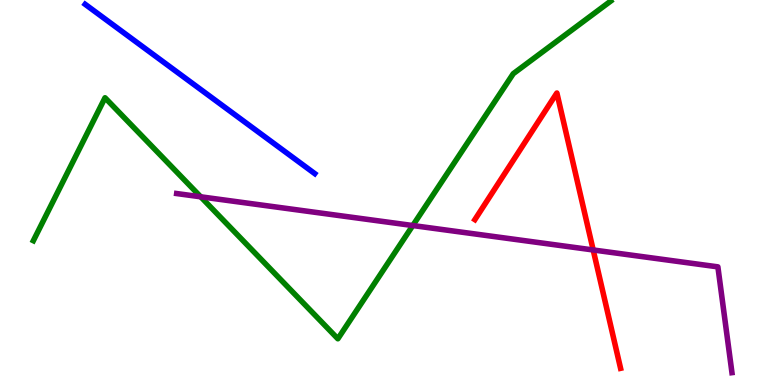[{'lines': ['blue', 'red'], 'intersections': []}, {'lines': ['green', 'red'], 'intersections': []}, {'lines': ['purple', 'red'], 'intersections': [{'x': 7.65, 'y': 3.51}]}, {'lines': ['blue', 'green'], 'intersections': []}, {'lines': ['blue', 'purple'], 'intersections': []}, {'lines': ['green', 'purple'], 'intersections': [{'x': 2.59, 'y': 4.89}, {'x': 5.33, 'y': 4.14}]}]